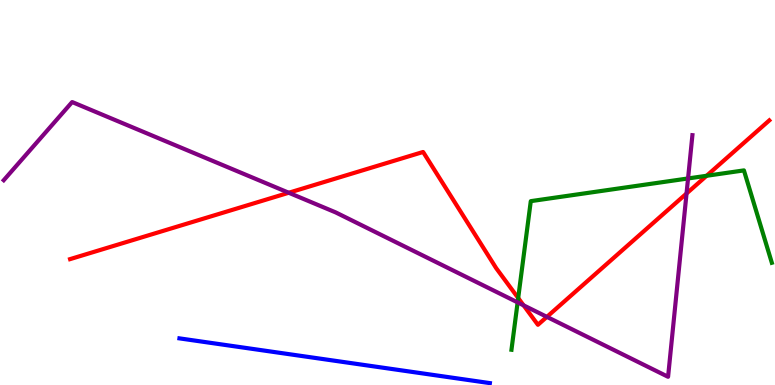[{'lines': ['blue', 'red'], 'intersections': []}, {'lines': ['green', 'red'], 'intersections': [{'x': 6.69, 'y': 2.26}, {'x': 9.12, 'y': 5.43}]}, {'lines': ['purple', 'red'], 'intersections': [{'x': 3.73, 'y': 4.99}, {'x': 6.76, 'y': 2.07}, {'x': 7.06, 'y': 1.77}, {'x': 8.86, 'y': 4.97}]}, {'lines': ['blue', 'green'], 'intersections': []}, {'lines': ['blue', 'purple'], 'intersections': []}, {'lines': ['green', 'purple'], 'intersections': [{'x': 6.68, 'y': 2.15}, {'x': 8.88, 'y': 5.36}]}]